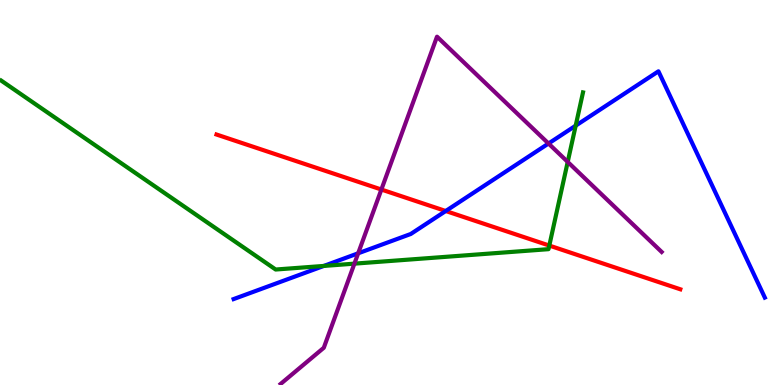[{'lines': ['blue', 'red'], 'intersections': [{'x': 5.75, 'y': 4.52}]}, {'lines': ['green', 'red'], 'intersections': [{'x': 7.09, 'y': 3.62}]}, {'lines': ['purple', 'red'], 'intersections': [{'x': 4.92, 'y': 5.08}]}, {'lines': ['blue', 'green'], 'intersections': [{'x': 4.18, 'y': 3.09}, {'x': 7.43, 'y': 6.74}]}, {'lines': ['blue', 'purple'], 'intersections': [{'x': 4.62, 'y': 3.42}, {'x': 7.08, 'y': 6.27}]}, {'lines': ['green', 'purple'], 'intersections': [{'x': 4.57, 'y': 3.15}, {'x': 7.33, 'y': 5.79}]}]